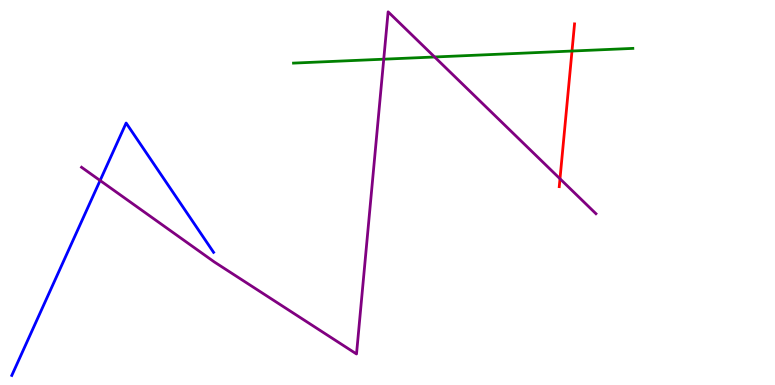[{'lines': ['blue', 'red'], 'intersections': []}, {'lines': ['green', 'red'], 'intersections': [{'x': 7.38, 'y': 8.67}]}, {'lines': ['purple', 'red'], 'intersections': [{'x': 7.23, 'y': 5.36}]}, {'lines': ['blue', 'green'], 'intersections': []}, {'lines': ['blue', 'purple'], 'intersections': [{'x': 1.29, 'y': 5.31}]}, {'lines': ['green', 'purple'], 'intersections': [{'x': 4.95, 'y': 8.46}, {'x': 5.61, 'y': 8.52}]}]